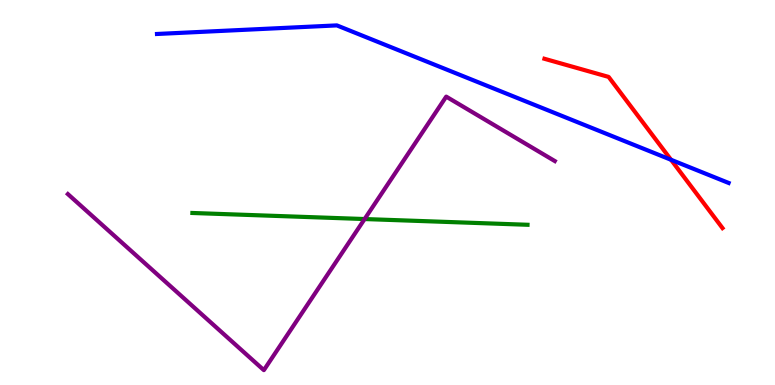[{'lines': ['blue', 'red'], 'intersections': [{'x': 8.66, 'y': 5.85}]}, {'lines': ['green', 'red'], 'intersections': []}, {'lines': ['purple', 'red'], 'intersections': []}, {'lines': ['blue', 'green'], 'intersections': []}, {'lines': ['blue', 'purple'], 'intersections': []}, {'lines': ['green', 'purple'], 'intersections': [{'x': 4.7, 'y': 4.31}]}]